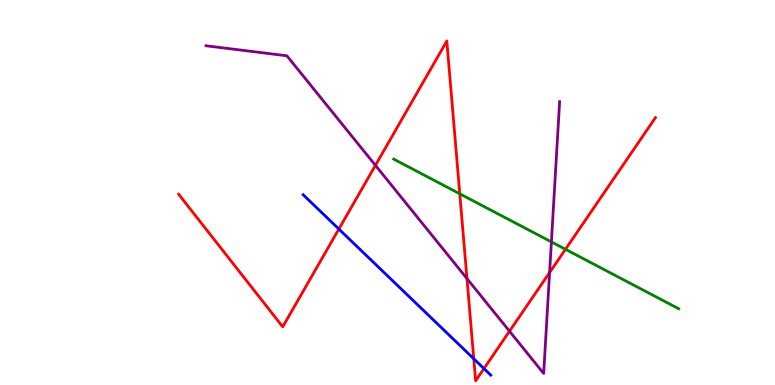[{'lines': ['blue', 'red'], 'intersections': [{'x': 4.37, 'y': 4.05}, {'x': 6.11, 'y': 0.681}, {'x': 6.24, 'y': 0.427}]}, {'lines': ['green', 'red'], 'intersections': [{'x': 5.93, 'y': 4.97}, {'x': 7.3, 'y': 3.52}]}, {'lines': ['purple', 'red'], 'intersections': [{'x': 4.84, 'y': 5.71}, {'x': 6.03, 'y': 2.76}, {'x': 6.57, 'y': 1.4}, {'x': 7.09, 'y': 2.92}]}, {'lines': ['blue', 'green'], 'intersections': []}, {'lines': ['blue', 'purple'], 'intersections': []}, {'lines': ['green', 'purple'], 'intersections': [{'x': 7.11, 'y': 3.72}]}]